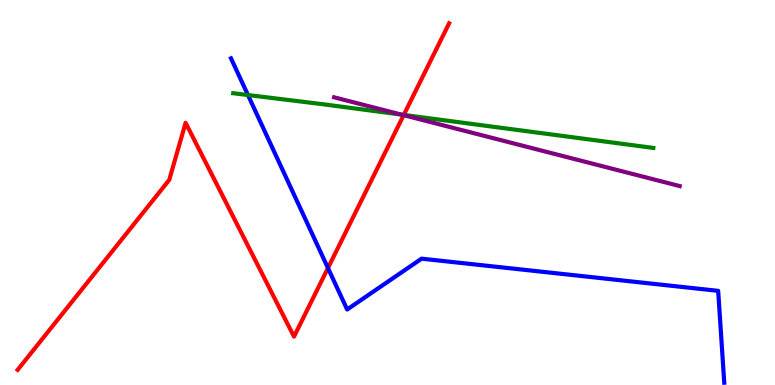[{'lines': ['blue', 'red'], 'intersections': [{'x': 4.23, 'y': 3.04}]}, {'lines': ['green', 'red'], 'intersections': [{'x': 5.21, 'y': 7.01}]}, {'lines': ['purple', 'red'], 'intersections': [{'x': 5.21, 'y': 7.01}]}, {'lines': ['blue', 'green'], 'intersections': [{'x': 3.2, 'y': 7.53}]}, {'lines': ['blue', 'purple'], 'intersections': []}, {'lines': ['green', 'purple'], 'intersections': [{'x': 5.18, 'y': 7.02}]}]